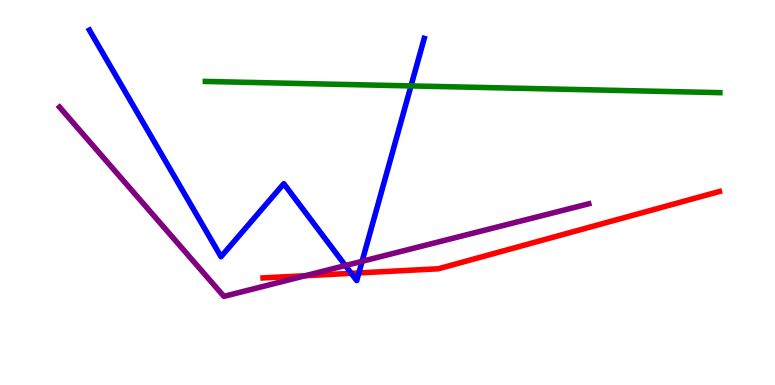[{'lines': ['blue', 'red'], 'intersections': [{'x': 4.53, 'y': 2.9}, {'x': 4.63, 'y': 2.91}]}, {'lines': ['green', 'red'], 'intersections': []}, {'lines': ['purple', 'red'], 'intersections': [{'x': 3.94, 'y': 2.84}]}, {'lines': ['blue', 'green'], 'intersections': [{'x': 5.3, 'y': 7.77}]}, {'lines': ['blue', 'purple'], 'intersections': [{'x': 4.46, 'y': 3.1}, {'x': 4.67, 'y': 3.21}]}, {'lines': ['green', 'purple'], 'intersections': []}]